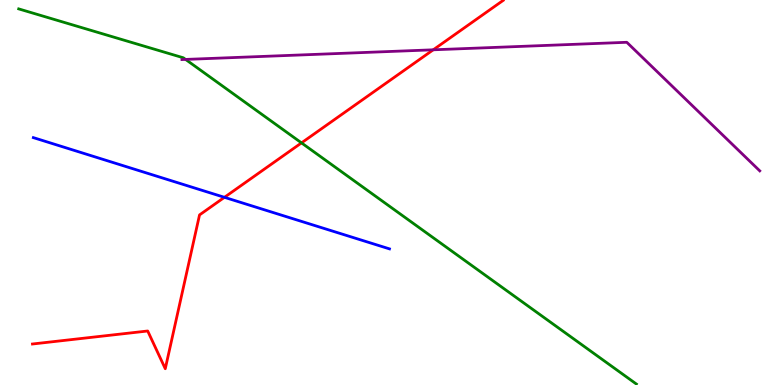[{'lines': ['blue', 'red'], 'intersections': [{'x': 2.9, 'y': 4.87}]}, {'lines': ['green', 'red'], 'intersections': [{'x': 3.89, 'y': 6.29}]}, {'lines': ['purple', 'red'], 'intersections': [{'x': 5.59, 'y': 8.71}]}, {'lines': ['blue', 'green'], 'intersections': []}, {'lines': ['blue', 'purple'], 'intersections': []}, {'lines': ['green', 'purple'], 'intersections': [{'x': 2.39, 'y': 8.46}]}]